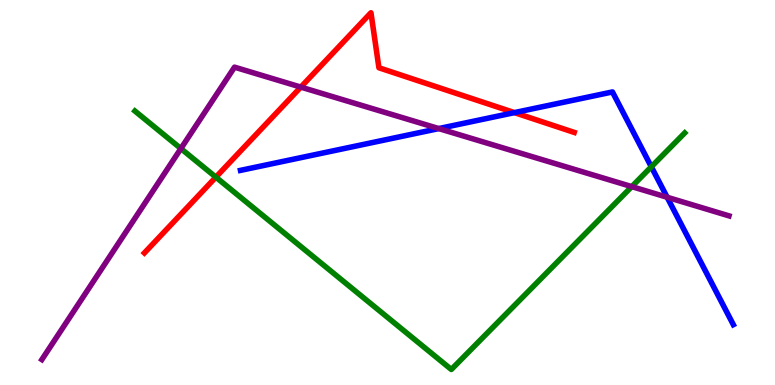[{'lines': ['blue', 'red'], 'intersections': [{'x': 6.64, 'y': 7.07}]}, {'lines': ['green', 'red'], 'intersections': [{'x': 2.79, 'y': 5.4}]}, {'lines': ['purple', 'red'], 'intersections': [{'x': 3.88, 'y': 7.74}]}, {'lines': ['blue', 'green'], 'intersections': [{'x': 8.4, 'y': 5.67}]}, {'lines': ['blue', 'purple'], 'intersections': [{'x': 5.66, 'y': 6.66}, {'x': 8.61, 'y': 4.88}]}, {'lines': ['green', 'purple'], 'intersections': [{'x': 2.33, 'y': 6.14}, {'x': 8.15, 'y': 5.15}]}]